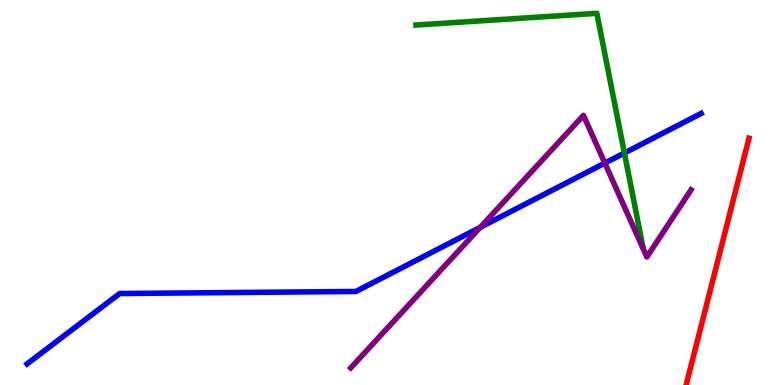[{'lines': ['blue', 'red'], 'intersections': []}, {'lines': ['green', 'red'], 'intersections': []}, {'lines': ['purple', 'red'], 'intersections': []}, {'lines': ['blue', 'green'], 'intersections': [{'x': 8.06, 'y': 6.03}]}, {'lines': ['blue', 'purple'], 'intersections': [{'x': 6.2, 'y': 4.1}, {'x': 7.8, 'y': 5.76}]}, {'lines': ['green', 'purple'], 'intersections': []}]